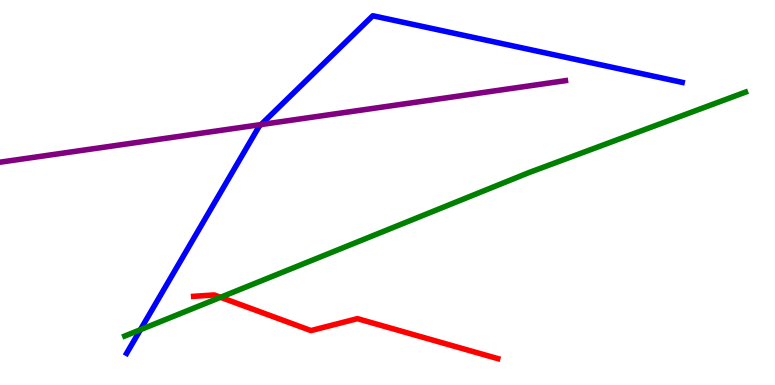[{'lines': ['blue', 'red'], 'intersections': []}, {'lines': ['green', 'red'], 'intersections': [{'x': 2.85, 'y': 2.28}]}, {'lines': ['purple', 'red'], 'intersections': []}, {'lines': ['blue', 'green'], 'intersections': [{'x': 1.81, 'y': 1.44}]}, {'lines': ['blue', 'purple'], 'intersections': [{'x': 3.37, 'y': 6.76}]}, {'lines': ['green', 'purple'], 'intersections': []}]